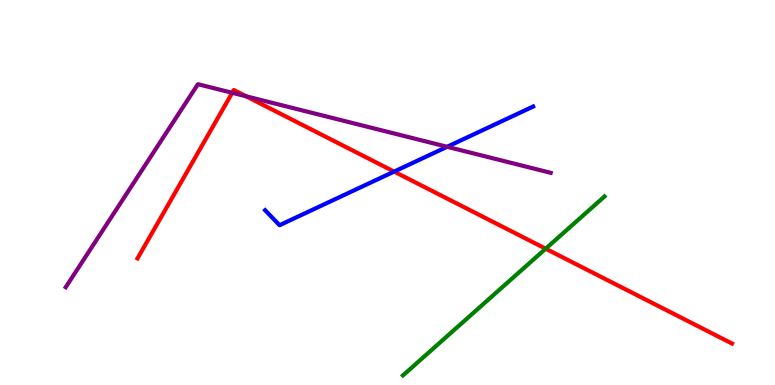[{'lines': ['blue', 'red'], 'intersections': [{'x': 5.09, 'y': 5.54}]}, {'lines': ['green', 'red'], 'intersections': [{'x': 7.04, 'y': 3.54}]}, {'lines': ['purple', 'red'], 'intersections': [{'x': 3.0, 'y': 7.59}, {'x': 3.18, 'y': 7.5}]}, {'lines': ['blue', 'green'], 'intersections': []}, {'lines': ['blue', 'purple'], 'intersections': [{'x': 5.77, 'y': 6.19}]}, {'lines': ['green', 'purple'], 'intersections': []}]